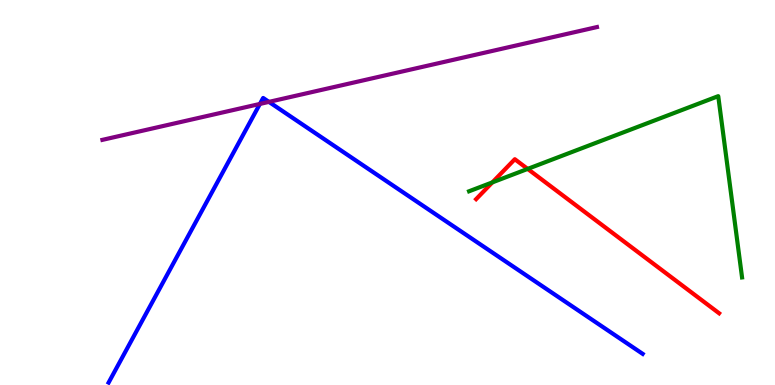[{'lines': ['blue', 'red'], 'intersections': []}, {'lines': ['green', 'red'], 'intersections': [{'x': 6.35, 'y': 5.26}, {'x': 6.81, 'y': 5.61}]}, {'lines': ['purple', 'red'], 'intersections': []}, {'lines': ['blue', 'green'], 'intersections': []}, {'lines': ['blue', 'purple'], 'intersections': [{'x': 3.35, 'y': 7.3}, {'x': 3.47, 'y': 7.35}]}, {'lines': ['green', 'purple'], 'intersections': []}]